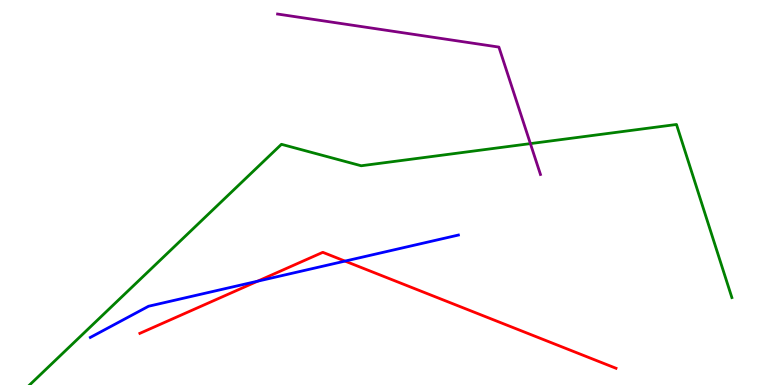[{'lines': ['blue', 'red'], 'intersections': [{'x': 3.32, 'y': 2.7}, {'x': 4.45, 'y': 3.22}]}, {'lines': ['green', 'red'], 'intersections': []}, {'lines': ['purple', 'red'], 'intersections': []}, {'lines': ['blue', 'green'], 'intersections': []}, {'lines': ['blue', 'purple'], 'intersections': []}, {'lines': ['green', 'purple'], 'intersections': [{'x': 6.84, 'y': 6.27}]}]